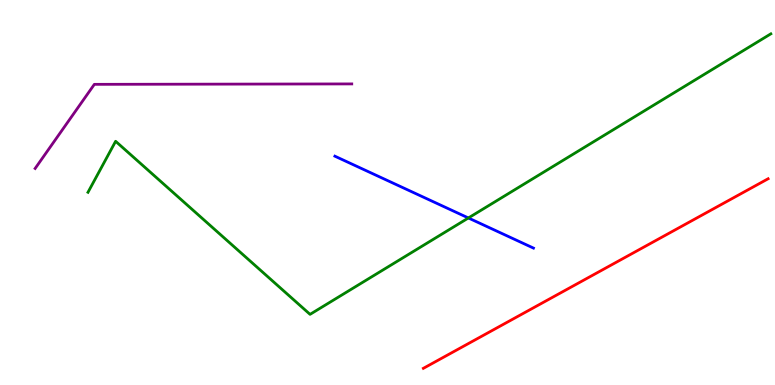[{'lines': ['blue', 'red'], 'intersections': []}, {'lines': ['green', 'red'], 'intersections': []}, {'lines': ['purple', 'red'], 'intersections': []}, {'lines': ['blue', 'green'], 'intersections': [{'x': 6.04, 'y': 4.34}]}, {'lines': ['blue', 'purple'], 'intersections': []}, {'lines': ['green', 'purple'], 'intersections': []}]